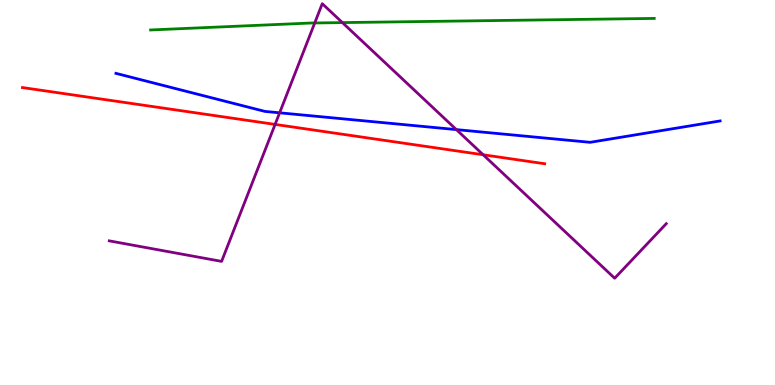[{'lines': ['blue', 'red'], 'intersections': []}, {'lines': ['green', 'red'], 'intersections': []}, {'lines': ['purple', 'red'], 'intersections': [{'x': 3.55, 'y': 6.77}, {'x': 6.23, 'y': 5.98}]}, {'lines': ['blue', 'green'], 'intersections': []}, {'lines': ['blue', 'purple'], 'intersections': [{'x': 3.61, 'y': 7.07}, {'x': 5.89, 'y': 6.63}]}, {'lines': ['green', 'purple'], 'intersections': [{'x': 4.06, 'y': 9.4}, {'x': 4.42, 'y': 9.41}]}]